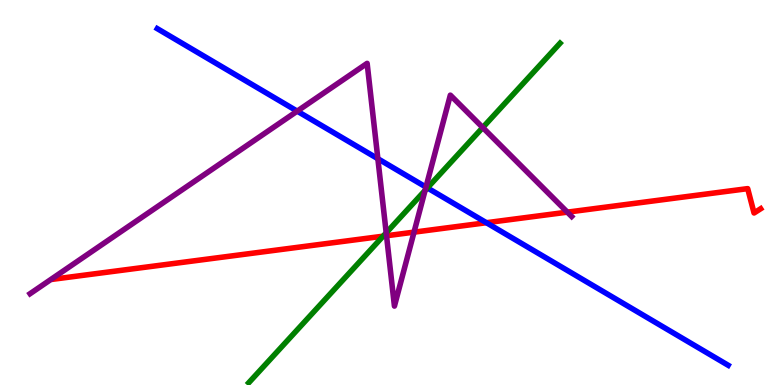[{'lines': ['blue', 'red'], 'intersections': [{'x': 6.28, 'y': 4.22}]}, {'lines': ['green', 'red'], 'intersections': [{'x': 4.94, 'y': 3.87}]}, {'lines': ['purple', 'red'], 'intersections': [{'x': 4.99, 'y': 3.88}, {'x': 5.34, 'y': 3.97}, {'x': 7.32, 'y': 4.49}]}, {'lines': ['blue', 'green'], 'intersections': [{'x': 5.51, 'y': 5.12}]}, {'lines': ['blue', 'purple'], 'intersections': [{'x': 3.83, 'y': 7.11}, {'x': 4.88, 'y': 5.88}, {'x': 5.5, 'y': 5.14}]}, {'lines': ['green', 'purple'], 'intersections': [{'x': 4.98, 'y': 3.95}, {'x': 5.49, 'y': 5.05}, {'x': 6.23, 'y': 6.69}]}]